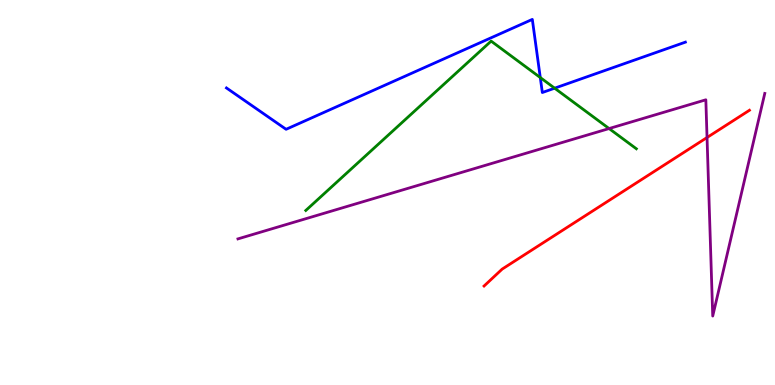[{'lines': ['blue', 'red'], 'intersections': []}, {'lines': ['green', 'red'], 'intersections': []}, {'lines': ['purple', 'red'], 'intersections': [{'x': 9.12, 'y': 6.43}]}, {'lines': ['blue', 'green'], 'intersections': [{'x': 6.97, 'y': 7.99}, {'x': 7.16, 'y': 7.71}]}, {'lines': ['blue', 'purple'], 'intersections': []}, {'lines': ['green', 'purple'], 'intersections': [{'x': 7.86, 'y': 6.66}]}]